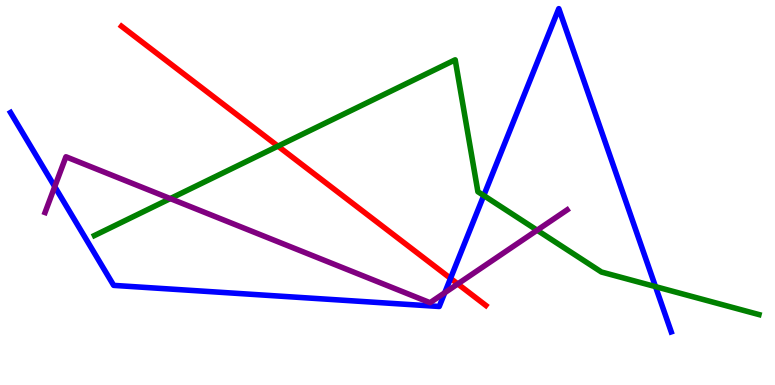[{'lines': ['blue', 'red'], 'intersections': [{'x': 5.81, 'y': 2.77}]}, {'lines': ['green', 'red'], 'intersections': [{'x': 3.59, 'y': 6.2}]}, {'lines': ['purple', 'red'], 'intersections': [{'x': 5.91, 'y': 2.63}]}, {'lines': ['blue', 'green'], 'intersections': [{'x': 6.24, 'y': 4.92}, {'x': 8.46, 'y': 2.56}]}, {'lines': ['blue', 'purple'], 'intersections': [{'x': 0.706, 'y': 5.15}, {'x': 5.74, 'y': 2.4}]}, {'lines': ['green', 'purple'], 'intersections': [{'x': 2.2, 'y': 4.84}, {'x': 6.93, 'y': 4.02}]}]